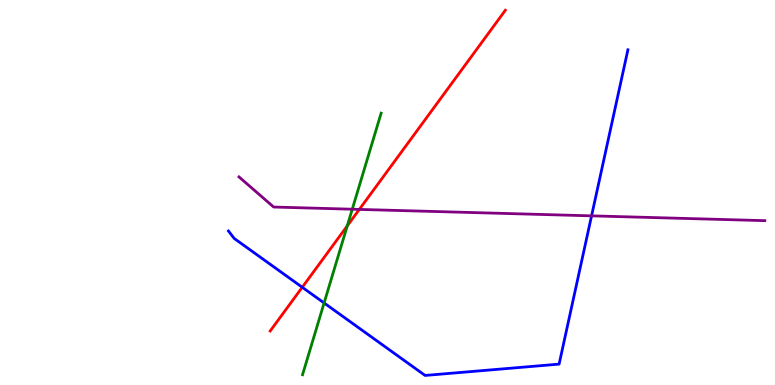[{'lines': ['blue', 'red'], 'intersections': [{'x': 3.9, 'y': 2.54}]}, {'lines': ['green', 'red'], 'intersections': [{'x': 4.48, 'y': 4.13}]}, {'lines': ['purple', 'red'], 'intersections': [{'x': 4.64, 'y': 4.56}]}, {'lines': ['blue', 'green'], 'intersections': [{'x': 4.18, 'y': 2.13}]}, {'lines': ['blue', 'purple'], 'intersections': [{'x': 7.63, 'y': 4.39}]}, {'lines': ['green', 'purple'], 'intersections': [{'x': 4.55, 'y': 4.57}]}]